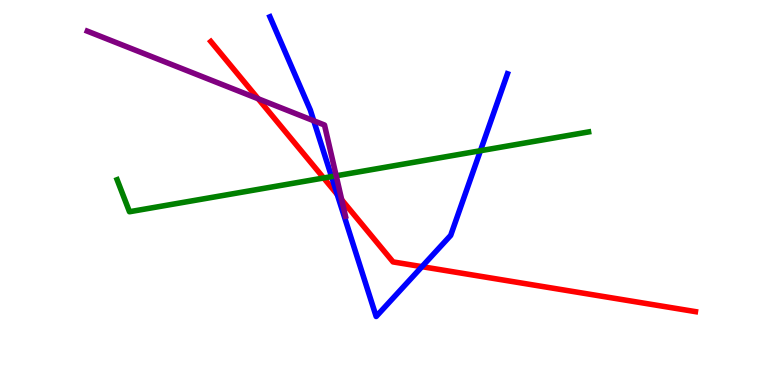[{'lines': ['blue', 'red'], 'intersections': [{'x': 4.35, 'y': 4.95}, {'x': 5.44, 'y': 3.07}]}, {'lines': ['green', 'red'], 'intersections': [{'x': 4.18, 'y': 5.38}]}, {'lines': ['purple', 'red'], 'intersections': [{'x': 3.33, 'y': 7.43}, {'x': 4.41, 'y': 4.81}]}, {'lines': ['blue', 'green'], 'intersections': [{'x': 4.28, 'y': 5.41}, {'x': 6.2, 'y': 6.08}]}, {'lines': ['blue', 'purple'], 'intersections': [{'x': 4.05, 'y': 6.86}]}, {'lines': ['green', 'purple'], 'intersections': [{'x': 4.34, 'y': 5.43}]}]